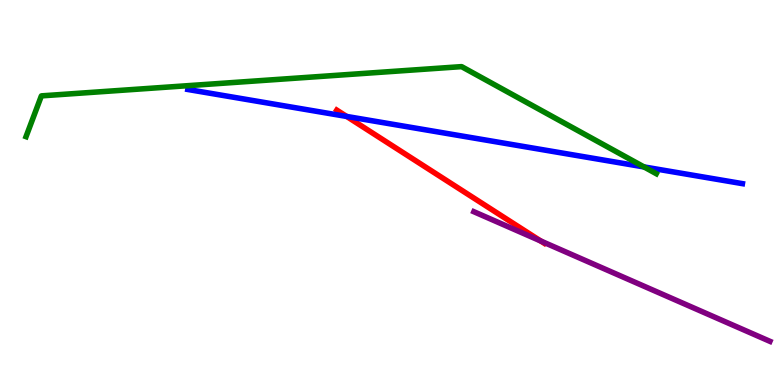[{'lines': ['blue', 'red'], 'intersections': [{'x': 4.47, 'y': 6.98}]}, {'lines': ['green', 'red'], 'intersections': []}, {'lines': ['purple', 'red'], 'intersections': [{'x': 6.98, 'y': 3.74}]}, {'lines': ['blue', 'green'], 'intersections': [{'x': 8.31, 'y': 5.66}]}, {'lines': ['blue', 'purple'], 'intersections': []}, {'lines': ['green', 'purple'], 'intersections': []}]